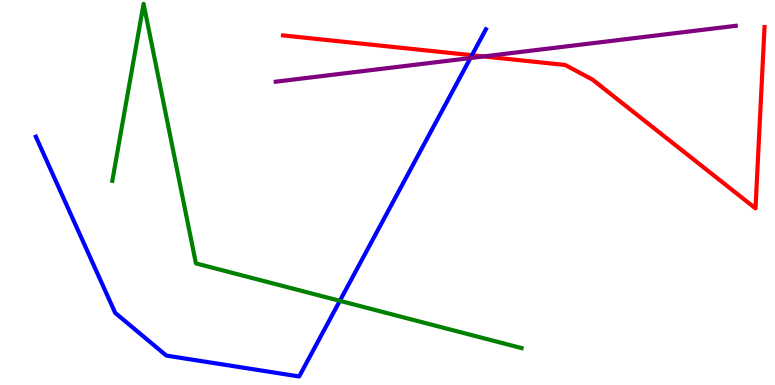[{'lines': ['blue', 'red'], 'intersections': [{'x': 6.09, 'y': 8.57}]}, {'lines': ['green', 'red'], 'intersections': []}, {'lines': ['purple', 'red'], 'intersections': [{'x': 6.24, 'y': 8.53}]}, {'lines': ['blue', 'green'], 'intersections': [{'x': 4.39, 'y': 2.19}]}, {'lines': ['blue', 'purple'], 'intersections': [{'x': 6.07, 'y': 8.49}]}, {'lines': ['green', 'purple'], 'intersections': []}]